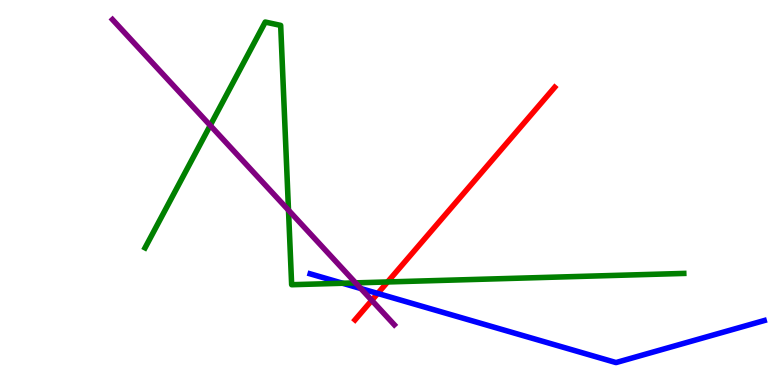[{'lines': ['blue', 'red'], 'intersections': [{'x': 4.87, 'y': 2.38}]}, {'lines': ['green', 'red'], 'intersections': [{'x': 5.0, 'y': 2.68}]}, {'lines': ['purple', 'red'], 'intersections': [{'x': 4.8, 'y': 2.2}]}, {'lines': ['blue', 'green'], 'intersections': [{'x': 4.42, 'y': 2.64}]}, {'lines': ['blue', 'purple'], 'intersections': [{'x': 4.66, 'y': 2.51}]}, {'lines': ['green', 'purple'], 'intersections': [{'x': 2.71, 'y': 6.74}, {'x': 3.72, 'y': 4.54}, {'x': 4.59, 'y': 2.65}]}]